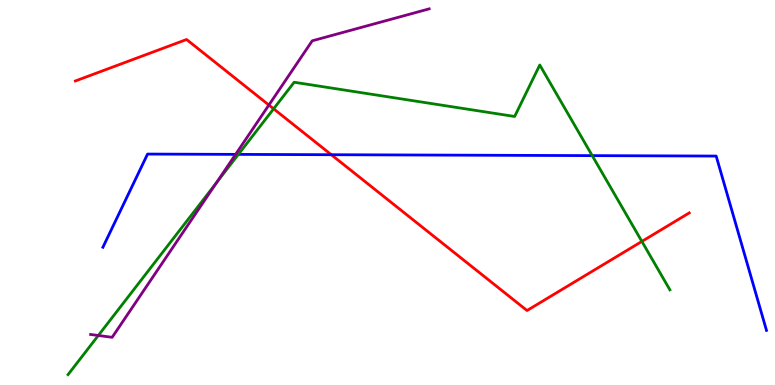[{'lines': ['blue', 'red'], 'intersections': [{'x': 4.27, 'y': 5.98}]}, {'lines': ['green', 'red'], 'intersections': [{'x': 3.53, 'y': 7.17}, {'x': 8.28, 'y': 3.73}]}, {'lines': ['purple', 'red'], 'intersections': [{'x': 3.47, 'y': 7.27}]}, {'lines': ['blue', 'green'], 'intersections': [{'x': 3.08, 'y': 5.99}, {'x': 7.64, 'y': 5.96}]}, {'lines': ['blue', 'purple'], 'intersections': [{'x': 3.04, 'y': 5.99}]}, {'lines': ['green', 'purple'], 'intersections': [{'x': 1.27, 'y': 1.29}, {'x': 2.79, 'y': 5.26}]}]